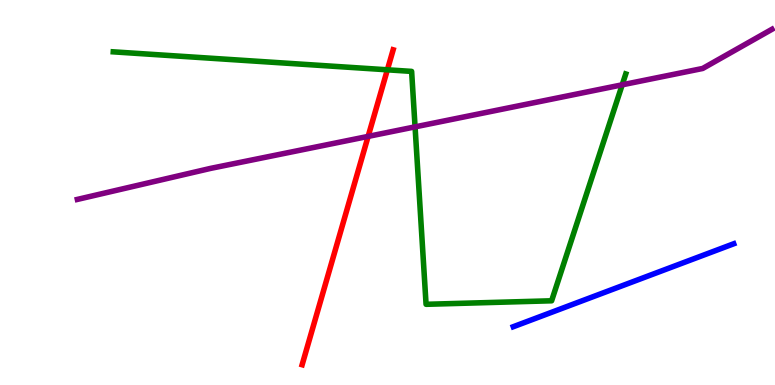[{'lines': ['blue', 'red'], 'intersections': []}, {'lines': ['green', 'red'], 'intersections': [{'x': 5.0, 'y': 8.19}]}, {'lines': ['purple', 'red'], 'intersections': [{'x': 4.75, 'y': 6.46}]}, {'lines': ['blue', 'green'], 'intersections': []}, {'lines': ['blue', 'purple'], 'intersections': []}, {'lines': ['green', 'purple'], 'intersections': [{'x': 5.36, 'y': 6.7}, {'x': 8.03, 'y': 7.8}]}]